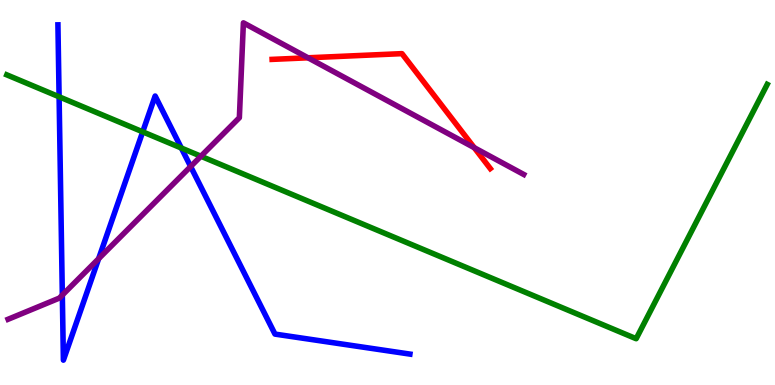[{'lines': ['blue', 'red'], 'intersections': []}, {'lines': ['green', 'red'], 'intersections': []}, {'lines': ['purple', 'red'], 'intersections': [{'x': 3.97, 'y': 8.5}, {'x': 6.12, 'y': 6.16}]}, {'lines': ['blue', 'green'], 'intersections': [{'x': 0.763, 'y': 7.49}, {'x': 1.84, 'y': 6.58}, {'x': 2.34, 'y': 6.16}]}, {'lines': ['blue', 'purple'], 'intersections': [{'x': 0.804, 'y': 2.34}, {'x': 1.27, 'y': 3.28}, {'x': 2.46, 'y': 5.67}]}, {'lines': ['green', 'purple'], 'intersections': [{'x': 2.59, 'y': 5.94}]}]